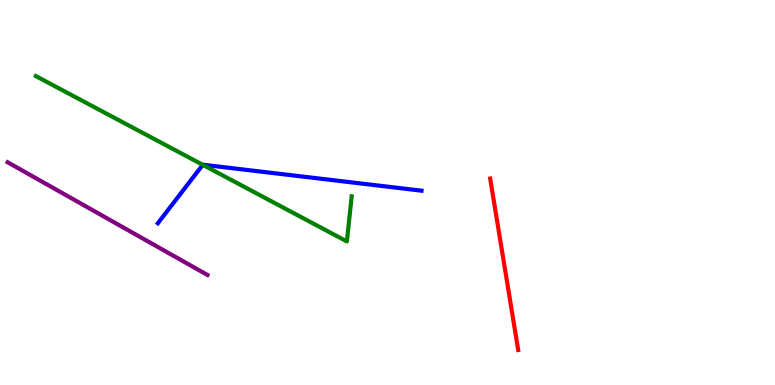[{'lines': ['blue', 'red'], 'intersections': []}, {'lines': ['green', 'red'], 'intersections': []}, {'lines': ['purple', 'red'], 'intersections': []}, {'lines': ['blue', 'green'], 'intersections': [{'x': 2.62, 'y': 5.72}]}, {'lines': ['blue', 'purple'], 'intersections': []}, {'lines': ['green', 'purple'], 'intersections': []}]